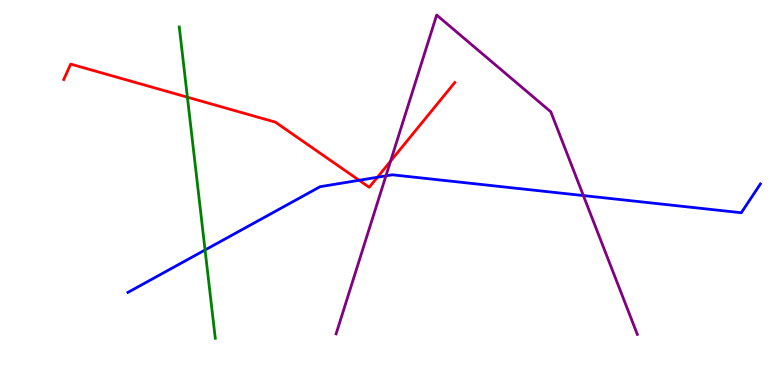[{'lines': ['blue', 'red'], 'intersections': [{'x': 4.63, 'y': 5.32}, {'x': 4.87, 'y': 5.4}]}, {'lines': ['green', 'red'], 'intersections': [{'x': 2.42, 'y': 7.48}]}, {'lines': ['purple', 'red'], 'intersections': [{'x': 5.04, 'y': 5.81}]}, {'lines': ['blue', 'green'], 'intersections': [{'x': 2.65, 'y': 3.51}]}, {'lines': ['blue', 'purple'], 'intersections': [{'x': 4.98, 'y': 5.43}, {'x': 7.53, 'y': 4.92}]}, {'lines': ['green', 'purple'], 'intersections': []}]